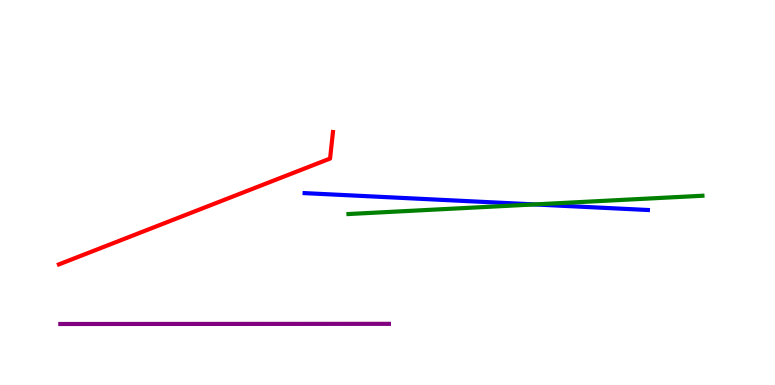[{'lines': ['blue', 'red'], 'intersections': []}, {'lines': ['green', 'red'], 'intersections': []}, {'lines': ['purple', 'red'], 'intersections': []}, {'lines': ['blue', 'green'], 'intersections': [{'x': 6.9, 'y': 4.69}]}, {'lines': ['blue', 'purple'], 'intersections': []}, {'lines': ['green', 'purple'], 'intersections': []}]